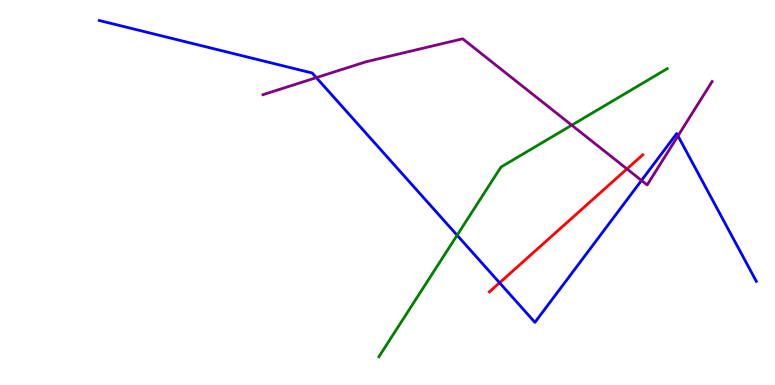[{'lines': ['blue', 'red'], 'intersections': [{'x': 6.45, 'y': 2.66}]}, {'lines': ['green', 'red'], 'intersections': []}, {'lines': ['purple', 'red'], 'intersections': [{'x': 8.09, 'y': 5.61}]}, {'lines': ['blue', 'green'], 'intersections': [{'x': 5.9, 'y': 3.89}]}, {'lines': ['blue', 'purple'], 'intersections': [{'x': 4.08, 'y': 7.98}, {'x': 8.28, 'y': 5.31}, {'x': 8.75, 'y': 6.47}]}, {'lines': ['green', 'purple'], 'intersections': [{'x': 7.38, 'y': 6.75}]}]